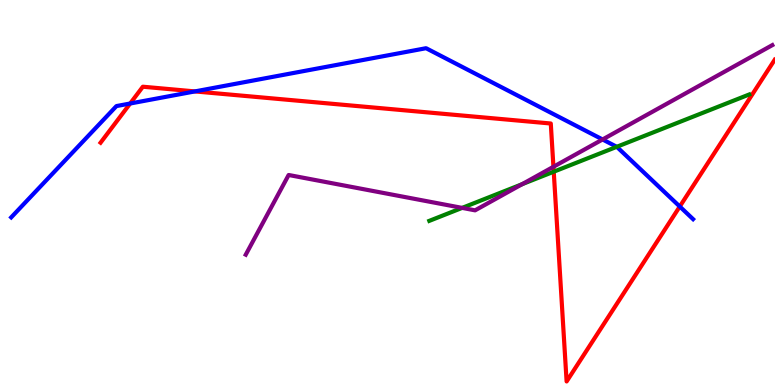[{'lines': ['blue', 'red'], 'intersections': [{'x': 1.68, 'y': 7.31}, {'x': 2.51, 'y': 7.63}, {'x': 8.77, 'y': 4.64}]}, {'lines': ['green', 'red'], 'intersections': [{'x': 7.14, 'y': 5.54}]}, {'lines': ['purple', 'red'], 'intersections': [{'x': 7.14, 'y': 5.67}]}, {'lines': ['blue', 'green'], 'intersections': [{'x': 7.96, 'y': 6.19}]}, {'lines': ['blue', 'purple'], 'intersections': [{'x': 7.78, 'y': 6.38}]}, {'lines': ['green', 'purple'], 'intersections': [{'x': 5.96, 'y': 4.6}, {'x': 6.74, 'y': 5.22}]}]